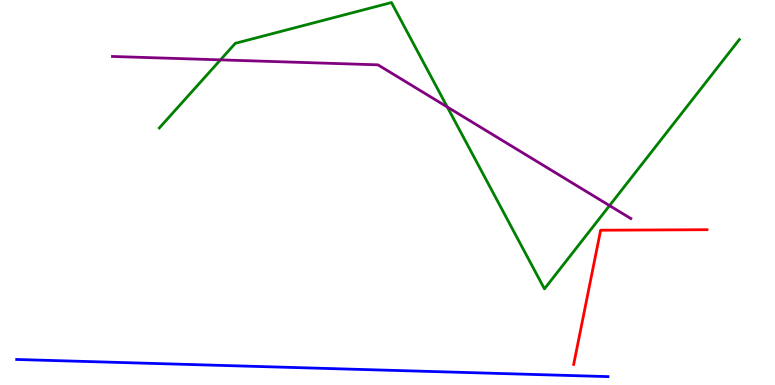[{'lines': ['blue', 'red'], 'intersections': []}, {'lines': ['green', 'red'], 'intersections': []}, {'lines': ['purple', 'red'], 'intersections': []}, {'lines': ['blue', 'green'], 'intersections': []}, {'lines': ['blue', 'purple'], 'intersections': []}, {'lines': ['green', 'purple'], 'intersections': [{'x': 2.84, 'y': 8.44}, {'x': 5.77, 'y': 7.22}, {'x': 7.86, 'y': 4.66}]}]